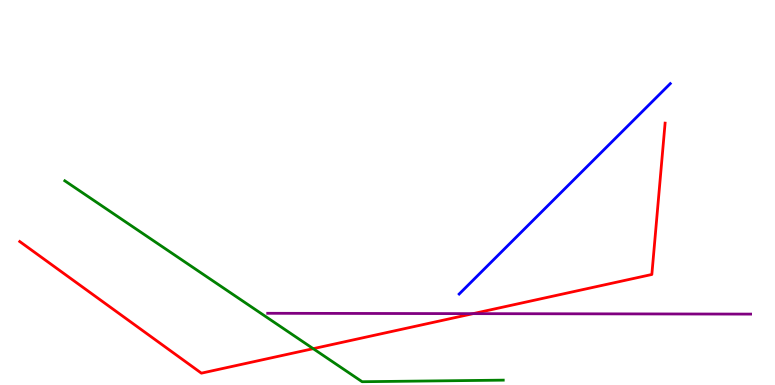[{'lines': ['blue', 'red'], 'intersections': []}, {'lines': ['green', 'red'], 'intersections': [{'x': 4.04, 'y': 0.944}]}, {'lines': ['purple', 'red'], 'intersections': [{'x': 6.1, 'y': 1.85}]}, {'lines': ['blue', 'green'], 'intersections': []}, {'lines': ['blue', 'purple'], 'intersections': []}, {'lines': ['green', 'purple'], 'intersections': []}]